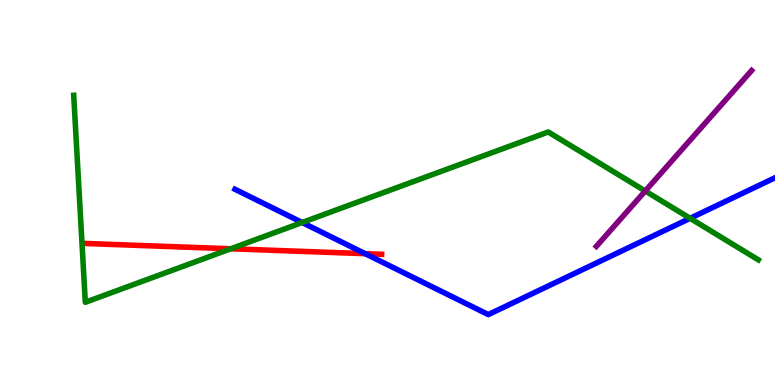[{'lines': ['blue', 'red'], 'intersections': [{'x': 4.71, 'y': 3.41}]}, {'lines': ['green', 'red'], 'intersections': [{'x': 2.98, 'y': 3.54}]}, {'lines': ['purple', 'red'], 'intersections': []}, {'lines': ['blue', 'green'], 'intersections': [{'x': 3.9, 'y': 4.22}, {'x': 8.9, 'y': 4.33}]}, {'lines': ['blue', 'purple'], 'intersections': []}, {'lines': ['green', 'purple'], 'intersections': [{'x': 8.33, 'y': 5.04}]}]